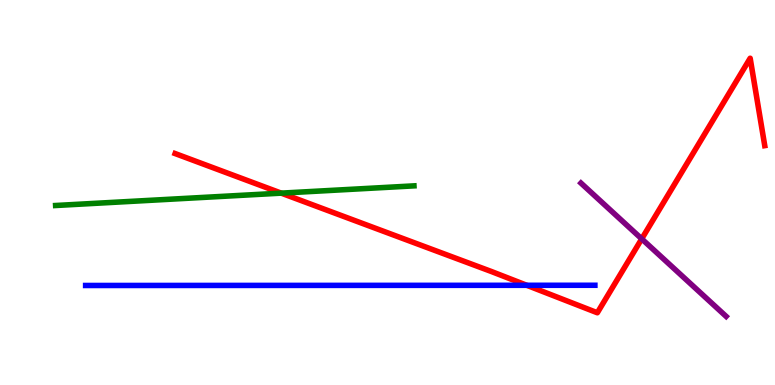[{'lines': ['blue', 'red'], 'intersections': [{'x': 6.8, 'y': 2.59}]}, {'lines': ['green', 'red'], 'intersections': [{'x': 3.63, 'y': 4.98}]}, {'lines': ['purple', 'red'], 'intersections': [{'x': 8.28, 'y': 3.8}]}, {'lines': ['blue', 'green'], 'intersections': []}, {'lines': ['blue', 'purple'], 'intersections': []}, {'lines': ['green', 'purple'], 'intersections': []}]